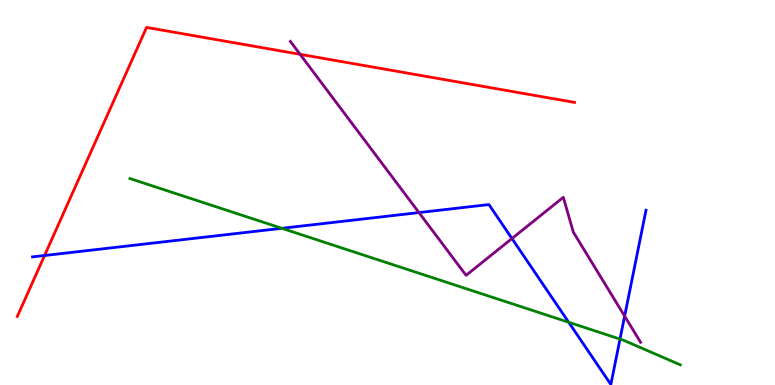[{'lines': ['blue', 'red'], 'intersections': [{'x': 0.575, 'y': 3.36}]}, {'lines': ['green', 'red'], 'intersections': []}, {'lines': ['purple', 'red'], 'intersections': [{'x': 3.87, 'y': 8.59}]}, {'lines': ['blue', 'green'], 'intersections': [{'x': 3.64, 'y': 4.07}, {'x': 7.34, 'y': 1.63}, {'x': 8.0, 'y': 1.19}]}, {'lines': ['blue', 'purple'], 'intersections': [{'x': 5.41, 'y': 4.48}, {'x': 6.61, 'y': 3.8}, {'x': 8.06, 'y': 1.79}]}, {'lines': ['green', 'purple'], 'intersections': []}]